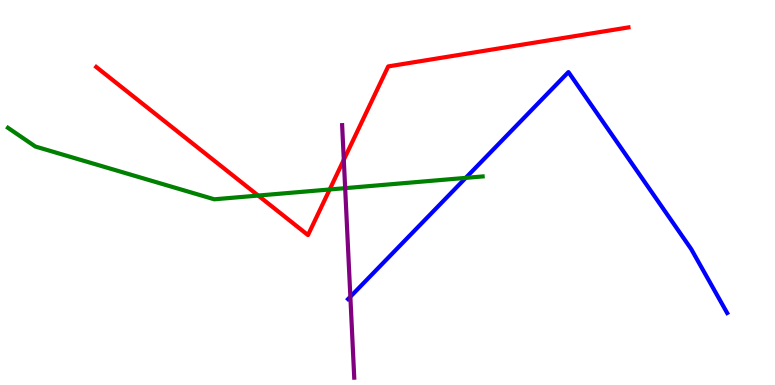[{'lines': ['blue', 'red'], 'intersections': []}, {'lines': ['green', 'red'], 'intersections': [{'x': 3.33, 'y': 4.92}, {'x': 4.25, 'y': 5.08}]}, {'lines': ['purple', 'red'], 'intersections': [{'x': 4.44, 'y': 5.85}]}, {'lines': ['blue', 'green'], 'intersections': [{'x': 6.01, 'y': 5.38}]}, {'lines': ['blue', 'purple'], 'intersections': [{'x': 4.52, 'y': 2.29}]}, {'lines': ['green', 'purple'], 'intersections': [{'x': 4.45, 'y': 5.11}]}]